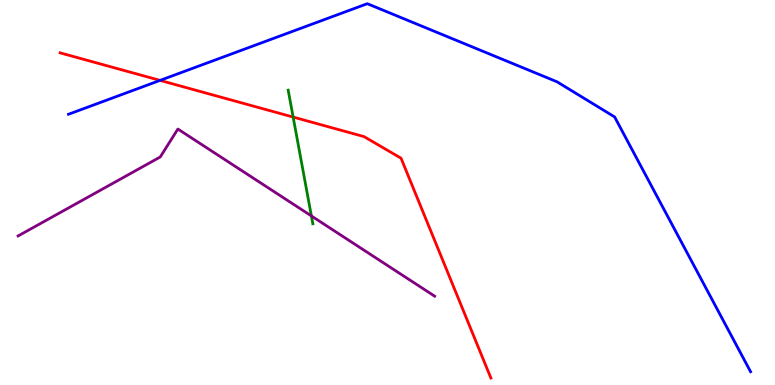[{'lines': ['blue', 'red'], 'intersections': [{'x': 2.07, 'y': 7.91}]}, {'lines': ['green', 'red'], 'intersections': [{'x': 3.78, 'y': 6.96}]}, {'lines': ['purple', 'red'], 'intersections': []}, {'lines': ['blue', 'green'], 'intersections': []}, {'lines': ['blue', 'purple'], 'intersections': []}, {'lines': ['green', 'purple'], 'intersections': [{'x': 4.02, 'y': 4.39}]}]